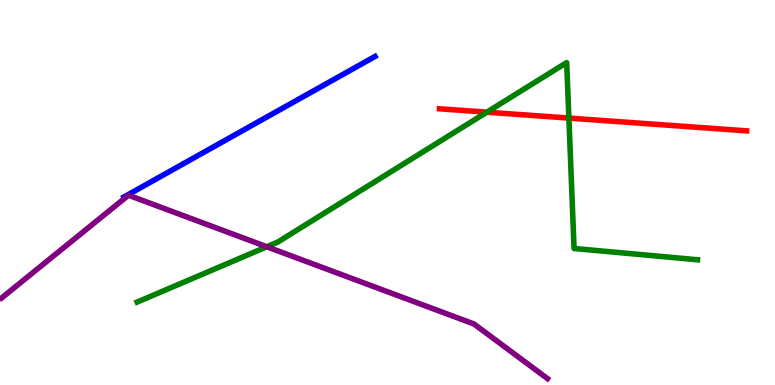[{'lines': ['blue', 'red'], 'intersections': []}, {'lines': ['green', 'red'], 'intersections': [{'x': 6.28, 'y': 7.09}, {'x': 7.34, 'y': 6.93}]}, {'lines': ['purple', 'red'], 'intersections': []}, {'lines': ['blue', 'green'], 'intersections': []}, {'lines': ['blue', 'purple'], 'intersections': []}, {'lines': ['green', 'purple'], 'intersections': [{'x': 3.44, 'y': 3.59}]}]